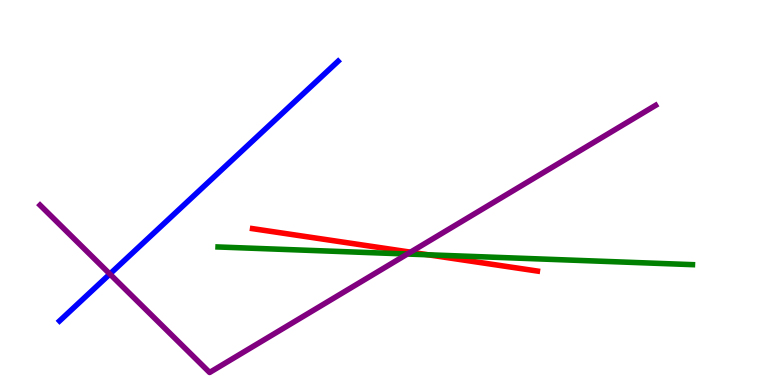[{'lines': ['blue', 'red'], 'intersections': []}, {'lines': ['green', 'red'], 'intersections': [{'x': 5.53, 'y': 3.38}]}, {'lines': ['purple', 'red'], 'intersections': [{'x': 5.3, 'y': 3.45}]}, {'lines': ['blue', 'green'], 'intersections': []}, {'lines': ['blue', 'purple'], 'intersections': [{'x': 1.42, 'y': 2.88}]}, {'lines': ['green', 'purple'], 'intersections': [{'x': 5.26, 'y': 3.4}]}]